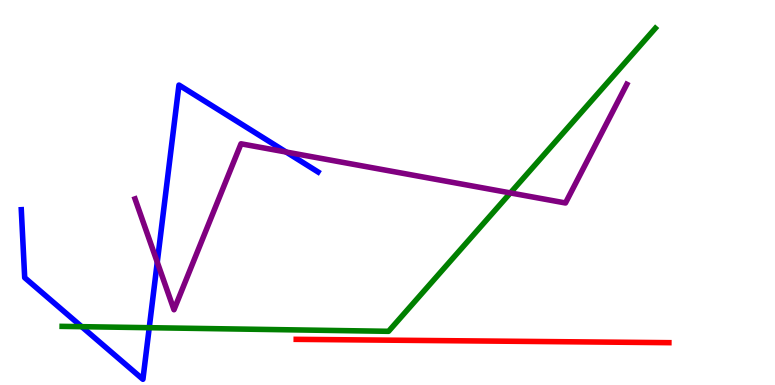[{'lines': ['blue', 'red'], 'intersections': []}, {'lines': ['green', 'red'], 'intersections': []}, {'lines': ['purple', 'red'], 'intersections': []}, {'lines': ['blue', 'green'], 'intersections': [{'x': 1.05, 'y': 1.52}, {'x': 1.93, 'y': 1.49}]}, {'lines': ['blue', 'purple'], 'intersections': [{'x': 2.03, 'y': 3.19}, {'x': 3.69, 'y': 6.05}]}, {'lines': ['green', 'purple'], 'intersections': [{'x': 6.59, 'y': 4.99}]}]